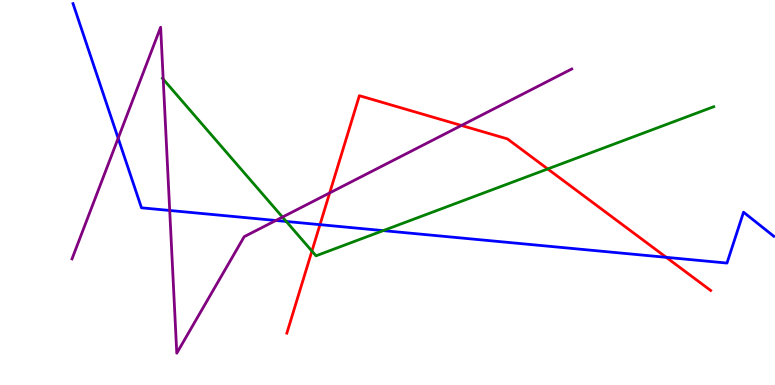[{'lines': ['blue', 'red'], 'intersections': [{'x': 4.13, 'y': 4.16}, {'x': 8.6, 'y': 3.32}]}, {'lines': ['green', 'red'], 'intersections': [{'x': 4.02, 'y': 3.48}, {'x': 7.07, 'y': 5.61}]}, {'lines': ['purple', 'red'], 'intersections': [{'x': 4.25, 'y': 4.99}, {'x': 5.95, 'y': 6.74}]}, {'lines': ['blue', 'green'], 'intersections': [{'x': 3.69, 'y': 4.25}, {'x': 4.94, 'y': 4.01}]}, {'lines': ['blue', 'purple'], 'intersections': [{'x': 1.52, 'y': 6.41}, {'x': 2.19, 'y': 4.53}, {'x': 3.56, 'y': 4.27}]}, {'lines': ['green', 'purple'], 'intersections': [{'x': 2.11, 'y': 7.94}, {'x': 3.64, 'y': 4.36}]}]